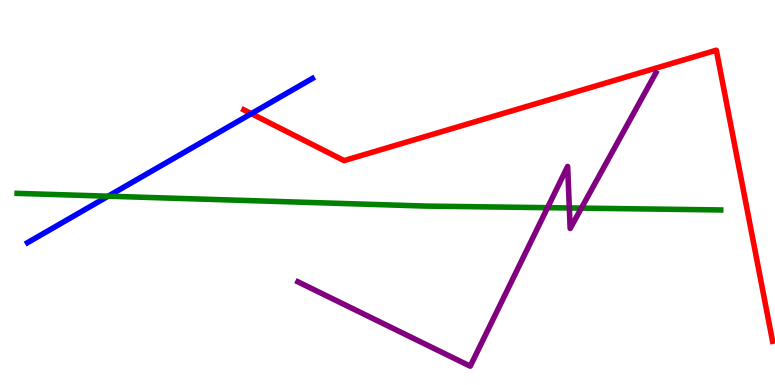[{'lines': ['blue', 'red'], 'intersections': [{'x': 3.24, 'y': 7.05}]}, {'lines': ['green', 'red'], 'intersections': []}, {'lines': ['purple', 'red'], 'intersections': []}, {'lines': ['blue', 'green'], 'intersections': [{'x': 1.4, 'y': 4.9}]}, {'lines': ['blue', 'purple'], 'intersections': []}, {'lines': ['green', 'purple'], 'intersections': [{'x': 7.06, 'y': 4.61}, {'x': 7.35, 'y': 4.6}, {'x': 7.5, 'y': 4.59}]}]